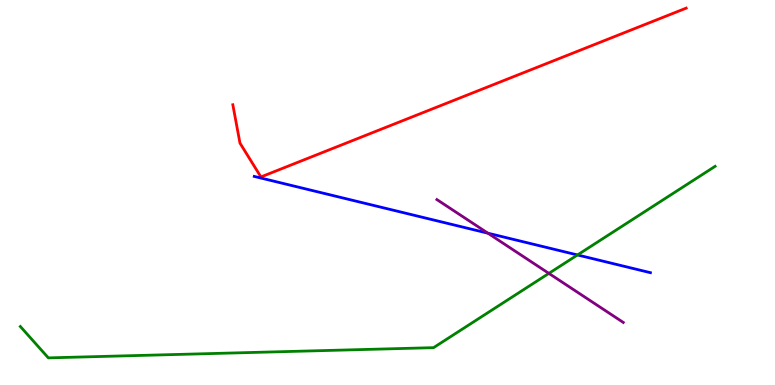[{'lines': ['blue', 'red'], 'intersections': []}, {'lines': ['green', 'red'], 'intersections': []}, {'lines': ['purple', 'red'], 'intersections': []}, {'lines': ['blue', 'green'], 'intersections': [{'x': 7.45, 'y': 3.38}]}, {'lines': ['blue', 'purple'], 'intersections': [{'x': 6.3, 'y': 3.94}]}, {'lines': ['green', 'purple'], 'intersections': [{'x': 7.08, 'y': 2.9}]}]